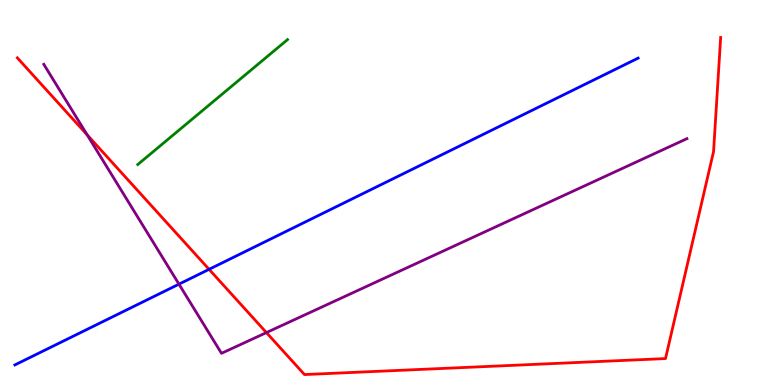[{'lines': ['blue', 'red'], 'intersections': [{'x': 2.7, 'y': 3.0}]}, {'lines': ['green', 'red'], 'intersections': []}, {'lines': ['purple', 'red'], 'intersections': [{'x': 1.12, 'y': 6.5}, {'x': 3.44, 'y': 1.36}]}, {'lines': ['blue', 'green'], 'intersections': []}, {'lines': ['blue', 'purple'], 'intersections': [{'x': 2.31, 'y': 2.62}]}, {'lines': ['green', 'purple'], 'intersections': []}]